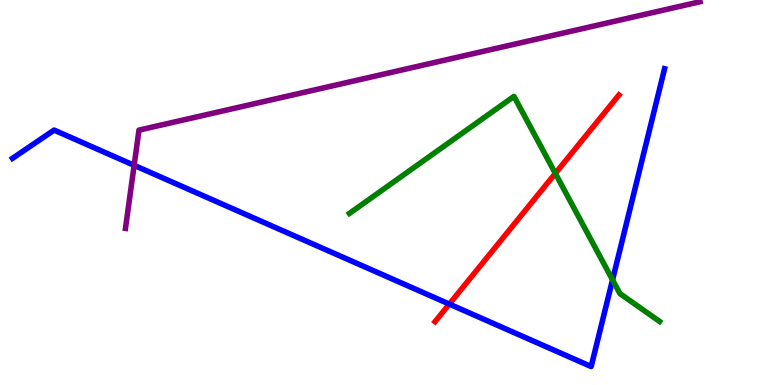[{'lines': ['blue', 'red'], 'intersections': [{'x': 5.8, 'y': 2.1}]}, {'lines': ['green', 'red'], 'intersections': [{'x': 7.17, 'y': 5.5}]}, {'lines': ['purple', 'red'], 'intersections': []}, {'lines': ['blue', 'green'], 'intersections': [{'x': 7.9, 'y': 2.73}]}, {'lines': ['blue', 'purple'], 'intersections': [{'x': 1.73, 'y': 5.71}]}, {'lines': ['green', 'purple'], 'intersections': []}]